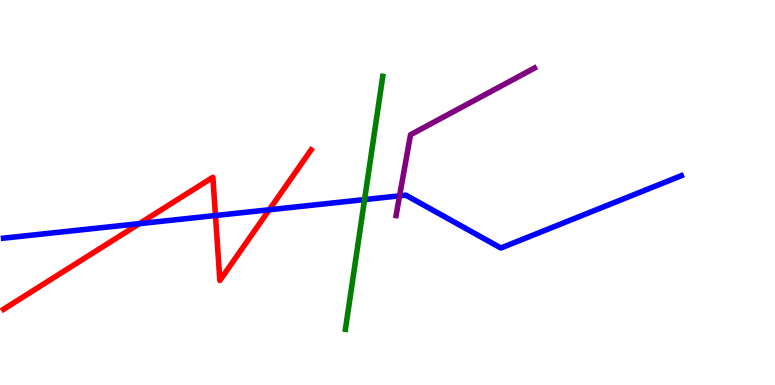[{'lines': ['blue', 'red'], 'intersections': [{'x': 1.8, 'y': 4.19}, {'x': 2.78, 'y': 4.4}, {'x': 3.47, 'y': 4.55}]}, {'lines': ['green', 'red'], 'intersections': []}, {'lines': ['purple', 'red'], 'intersections': []}, {'lines': ['blue', 'green'], 'intersections': [{'x': 4.7, 'y': 4.82}]}, {'lines': ['blue', 'purple'], 'intersections': [{'x': 5.16, 'y': 4.91}]}, {'lines': ['green', 'purple'], 'intersections': []}]